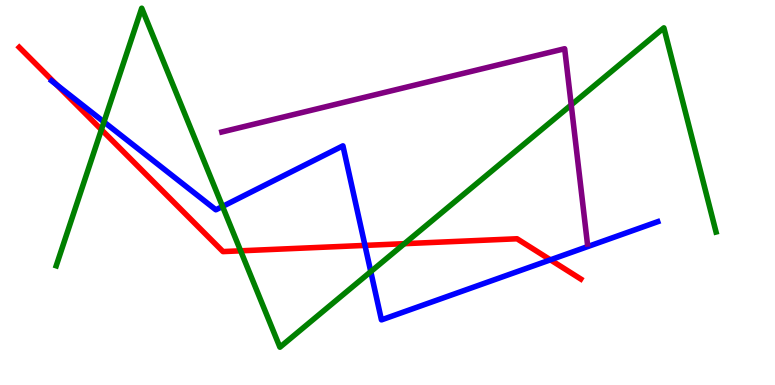[{'lines': ['blue', 'red'], 'intersections': [{'x': 0.731, 'y': 7.8}, {'x': 4.71, 'y': 3.63}, {'x': 7.1, 'y': 3.25}]}, {'lines': ['green', 'red'], 'intersections': [{'x': 1.31, 'y': 6.63}, {'x': 3.1, 'y': 3.49}, {'x': 5.22, 'y': 3.67}]}, {'lines': ['purple', 'red'], 'intersections': []}, {'lines': ['blue', 'green'], 'intersections': [{'x': 1.34, 'y': 6.83}, {'x': 2.87, 'y': 4.64}, {'x': 4.78, 'y': 2.94}]}, {'lines': ['blue', 'purple'], 'intersections': []}, {'lines': ['green', 'purple'], 'intersections': [{'x': 7.37, 'y': 7.28}]}]